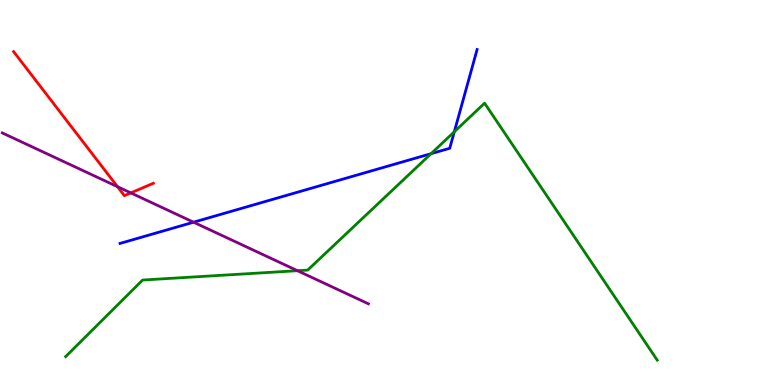[{'lines': ['blue', 'red'], 'intersections': []}, {'lines': ['green', 'red'], 'intersections': []}, {'lines': ['purple', 'red'], 'intersections': [{'x': 1.52, 'y': 5.15}, {'x': 1.69, 'y': 4.99}]}, {'lines': ['blue', 'green'], 'intersections': [{'x': 5.56, 'y': 6.01}, {'x': 5.86, 'y': 6.58}]}, {'lines': ['blue', 'purple'], 'intersections': [{'x': 2.5, 'y': 4.23}]}, {'lines': ['green', 'purple'], 'intersections': [{'x': 3.84, 'y': 2.97}]}]